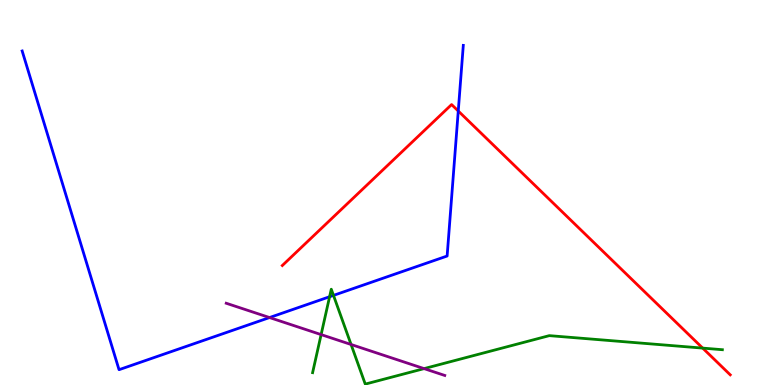[{'lines': ['blue', 'red'], 'intersections': [{'x': 5.91, 'y': 7.12}]}, {'lines': ['green', 'red'], 'intersections': [{'x': 9.07, 'y': 0.958}]}, {'lines': ['purple', 'red'], 'intersections': []}, {'lines': ['blue', 'green'], 'intersections': [{'x': 4.25, 'y': 2.29}, {'x': 4.3, 'y': 2.33}]}, {'lines': ['blue', 'purple'], 'intersections': [{'x': 3.48, 'y': 1.75}]}, {'lines': ['green', 'purple'], 'intersections': [{'x': 4.14, 'y': 1.31}, {'x': 4.53, 'y': 1.05}, {'x': 5.47, 'y': 0.426}]}]